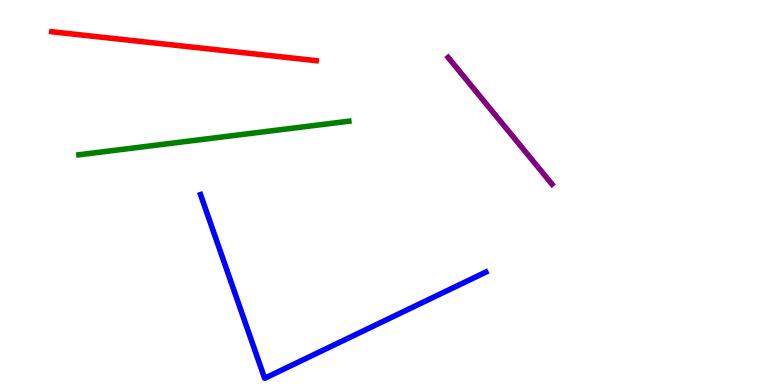[{'lines': ['blue', 'red'], 'intersections': []}, {'lines': ['green', 'red'], 'intersections': []}, {'lines': ['purple', 'red'], 'intersections': []}, {'lines': ['blue', 'green'], 'intersections': []}, {'lines': ['blue', 'purple'], 'intersections': []}, {'lines': ['green', 'purple'], 'intersections': []}]